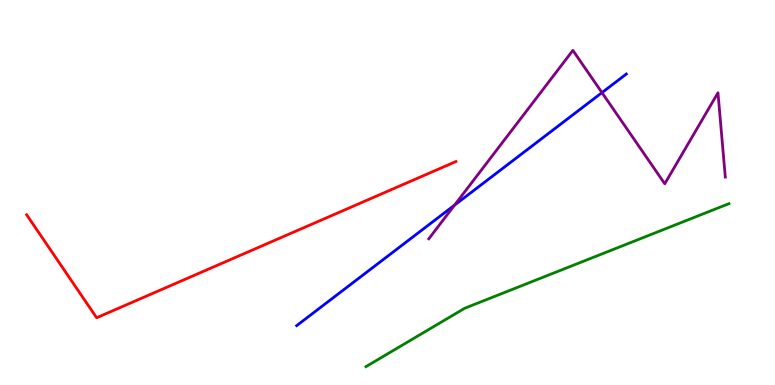[{'lines': ['blue', 'red'], 'intersections': []}, {'lines': ['green', 'red'], 'intersections': []}, {'lines': ['purple', 'red'], 'intersections': []}, {'lines': ['blue', 'green'], 'intersections': []}, {'lines': ['blue', 'purple'], 'intersections': [{'x': 5.86, 'y': 4.67}, {'x': 7.77, 'y': 7.59}]}, {'lines': ['green', 'purple'], 'intersections': []}]